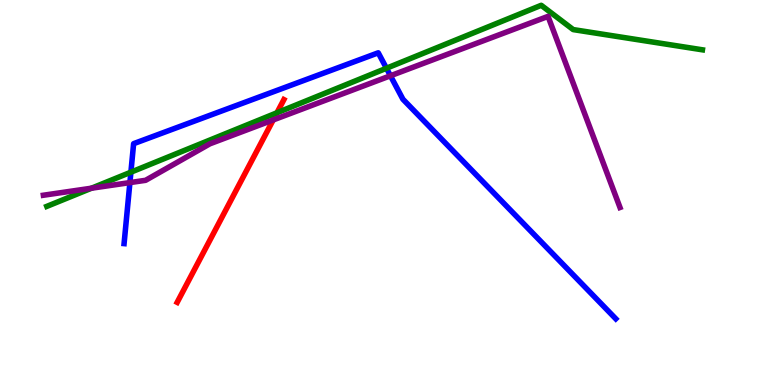[{'lines': ['blue', 'red'], 'intersections': []}, {'lines': ['green', 'red'], 'intersections': [{'x': 3.57, 'y': 7.07}]}, {'lines': ['purple', 'red'], 'intersections': [{'x': 3.53, 'y': 6.88}]}, {'lines': ['blue', 'green'], 'intersections': [{'x': 1.69, 'y': 5.53}, {'x': 4.99, 'y': 8.23}]}, {'lines': ['blue', 'purple'], 'intersections': [{'x': 1.68, 'y': 5.26}, {'x': 5.04, 'y': 8.03}]}, {'lines': ['green', 'purple'], 'intersections': [{'x': 1.18, 'y': 5.11}]}]